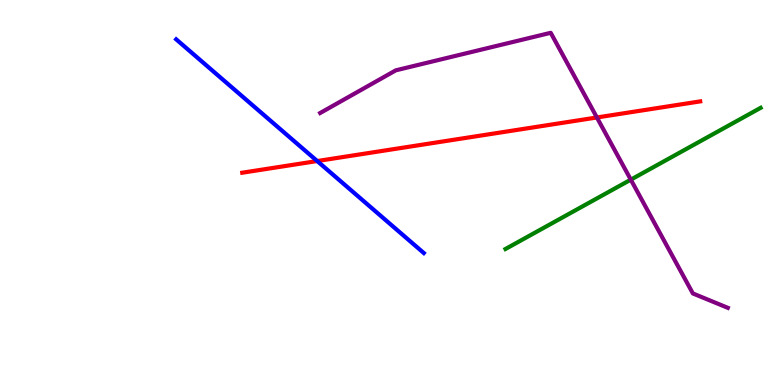[{'lines': ['blue', 'red'], 'intersections': [{'x': 4.09, 'y': 5.82}]}, {'lines': ['green', 'red'], 'intersections': []}, {'lines': ['purple', 'red'], 'intersections': [{'x': 7.7, 'y': 6.95}]}, {'lines': ['blue', 'green'], 'intersections': []}, {'lines': ['blue', 'purple'], 'intersections': []}, {'lines': ['green', 'purple'], 'intersections': [{'x': 8.14, 'y': 5.33}]}]